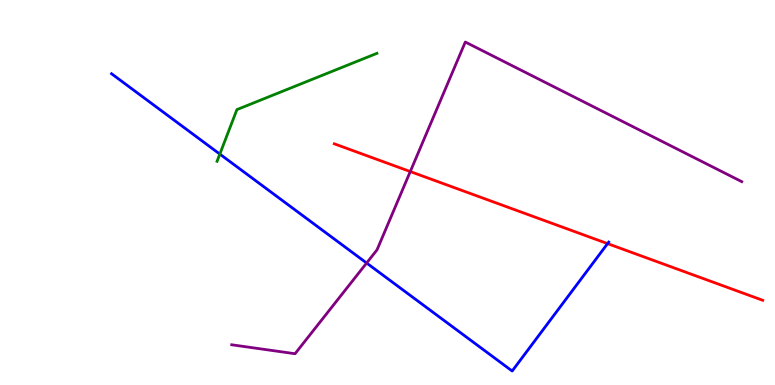[{'lines': ['blue', 'red'], 'intersections': [{'x': 7.84, 'y': 3.67}]}, {'lines': ['green', 'red'], 'intersections': []}, {'lines': ['purple', 'red'], 'intersections': [{'x': 5.29, 'y': 5.54}]}, {'lines': ['blue', 'green'], 'intersections': [{'x': 2.84, 'y': 6.0}]}, {'lines': ['blue', 'purple'], 'intersections': [{'x': 4.73, 'y': 3.17}]}, {'lines': ['green', 'purple'], 'intersections': []}]